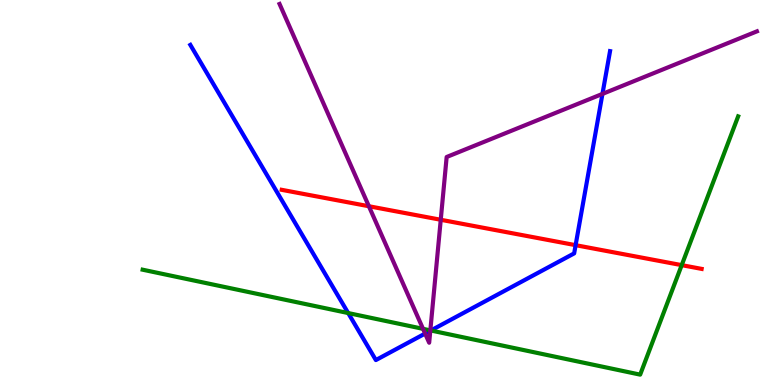[{'lines': ['blue', 'red'], 'intersections': [{'x': 7.43, 'y': 3.63}]}, {'lines': ['green', 'red'], 'intersections': [{'x': 8.8, 'y': 3.11}]}, {'lines': ['purple', 'red'], 'intersections': [{'x': 4.76, 'y': 4.64}, {'x': 5.69, 'y': 4.29}]}, {'lines': ['blue', 'green'], 'intersections': [{'x': 4.49, 'y': 1.87}, {'x': 5.56, 'y': 1.42}]}, {'lines': ['blue', 'purple'], 'intersections': [{'x': 5.49, 'y': 1.34}, {'x': 5.55, 'y': 1.41}, {'x': 7.77, 'y': 7.56}]}, {'lines': ['green', 'purple'], 'intersections': [{'x': 5.46, 'y': 1.46}, {'x': 5.55, 'y': 1.42}]}]